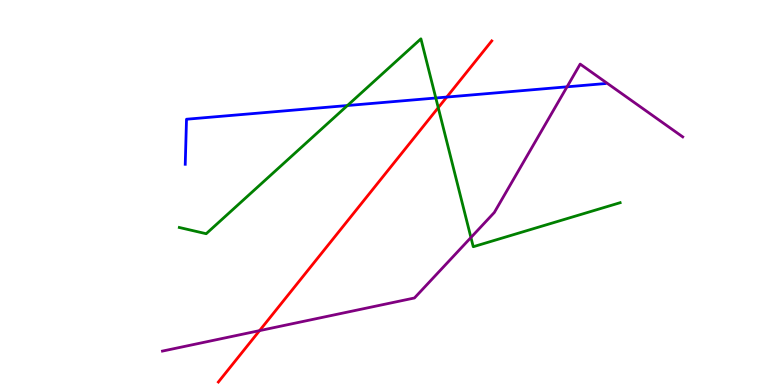[{'lines': ['blue', 'red'], 'intersections': [{'x': 5.76, 'y': 7.48}]}, {'lines': ['green', 'red'], 'intersections': [{'x': 5.65, 'y': 7.2}]}, {'lines': ['purple', 'red'], 'intersections': [{'x': 3.35, 'y': 1.41}]}, {'lines': ['blue', 'green'], 'intersections': [{'x': 4.48, 'y': 7.26}, {'x': 5.62, 'y': 7.45}]}, {'lines': ['blue', 'purple'], 'intersections': [{'x': 7.32, 'y': 7.74}]}, {'lines': ['green', 'purple'], 'intersections': [{'x': 6.08, 'y': 3.83}]}]